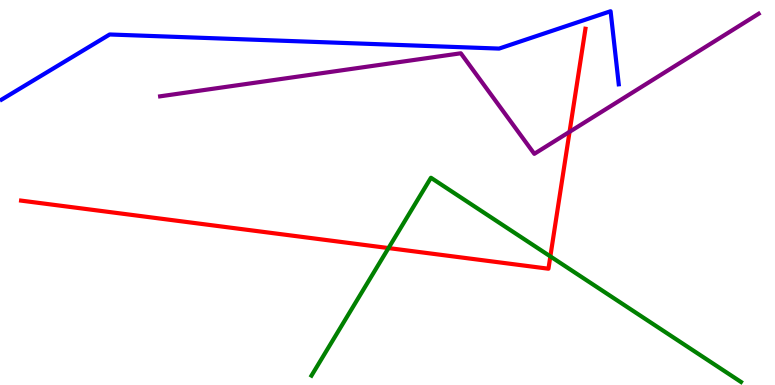[{'lines': ['blue', 'red'], 'intersections': []}, {'lines': ['green', 'red'], 'intersections': [{'x': 5.01, 'y': 3.56}, {'x': 7.1, 'y': 3.34}]}, {'lines': ['purple', 'red'], 'intersections': [{'x': 7.35, 'y': 6.58}]}, {'lines': ['blue', 'green'], 'intersections': []}, {'lines': ['blue', 'purple'], 'intersections': []}, {'lines': ['green', 'purple'], 'intersections': []}]